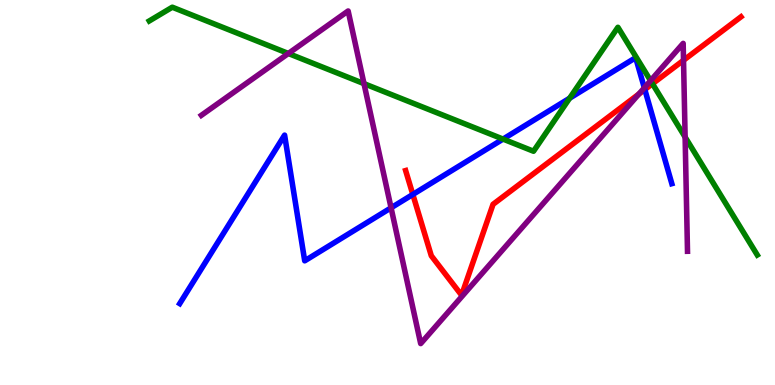[{'lines': ['blue', 'red'], 'intersections': [{'x': 5.33, 'y': 4.95}, {'x': 8.32, 'y': 7.67}]}, {'lines': ['green', 'red'], 'intersections': [{'x': 8.42, 'y': 7.82}]}, {'lines': ['purple', 'red'], 'intersections': [{'x': 8.24, 'y': 7.56}, {'x': 8.82, 'y': 8.43}]}, {'lines': ['blue', 'green'], 'intersections': [{'x': 6.49, 'y': 6.39}, {'x': 7.35, 'y': 7.45}]}, {'lines': ['blue', 'purple'], 'intersections': [{'x': 5.05, 'y': 4.6}, {'x': 8.31, 'y': 7.72}]}, {'lines': ['green', 'purple'], 'intersections': [{'x': 3.72, 'y': 8.61}, {'x': 4.7, 'y': 7.83}, {'x': 8.39, 'y': 7.91}, {'x': 8.84, 'y': 6.44}]}]